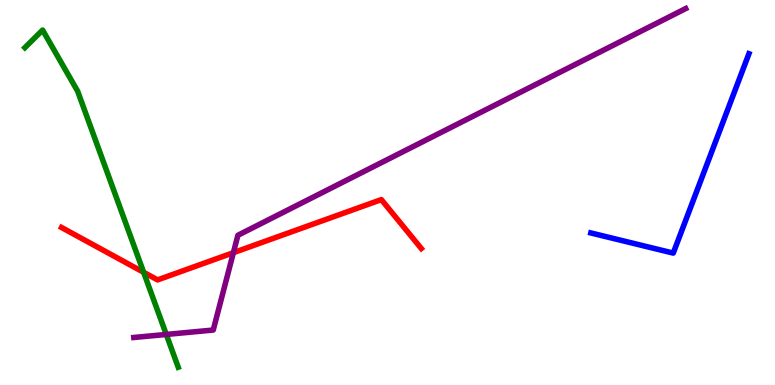[{'lines': ['blue', 'red'], 'intersections': []}, {'lines': ['green', 'red'], 'intersections': [{'x': 1.85, 'y': 2.93}]}, {'lines': ['purple', 'red'], 'intersections': [{'x': 3.01, 'y': 3.44}]}, {'lines': ['blue', 'green'], 'intersections': []}, {'lines': ['blue', 'purple'], 'intersections': []}, {'lines': ['green', 'purple'], 'intersections': [{'x': 2.15, 'y': 1.31}]}]